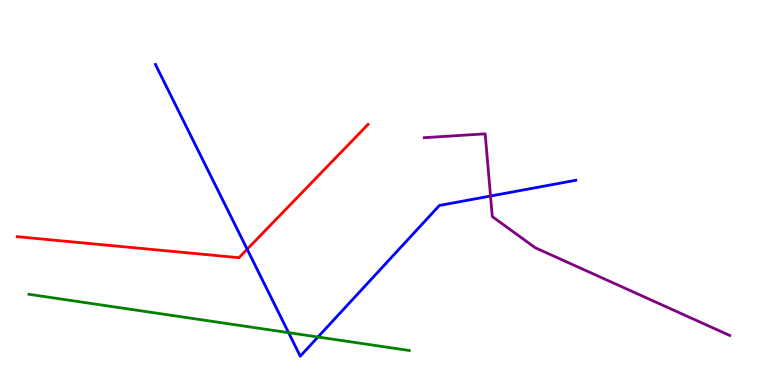[{'lines': ['blue', 'red'], 'intersections': [{'x': 3.19, 'y': 3.53}]}, {'lines': ['green', 'red'], 'intersections': []}, {'lines': ['purple', 'red'], 'intersections': []}, {'lines': ['blue', 'green'], 'intersections': [{'x': 3.72, 'y': 1.36}, {'x': 4.1, 'y': 1.25}]}, {'lines': ['blue', 'purple'], 'intersections': [{'x': 6.33, 'y': 4.91}]}, {'lines': ['green', 'purple'], 'intersections': []}]